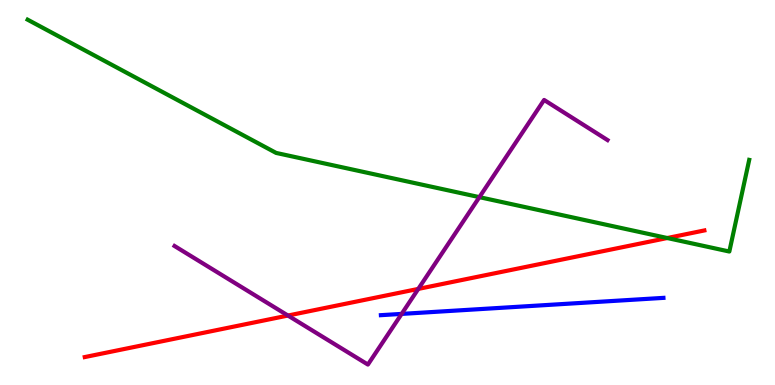[{'lines': ['blue', 'red'], 'intersections': []}, {'lines': ['green', 'red'], 'intersections': [{'x': 8.61, 'y': 3.82}]}, {'lines': ['purple', 'red'], 'intersections': [{'x': 3.72, 'y': 1.8}, {'x': 5.4, 'y': 2.5}]}, {'lines': ['blue', 'green'], 'intersections': []}, {'lines': ['blue', 'purple'], 'intersections': [{'x': 5.18, 'y': 1.85}]}, {'lines': ['green', 'purple'], 'intersections': [{'x': 6.19, 'y': 4.88}]}]